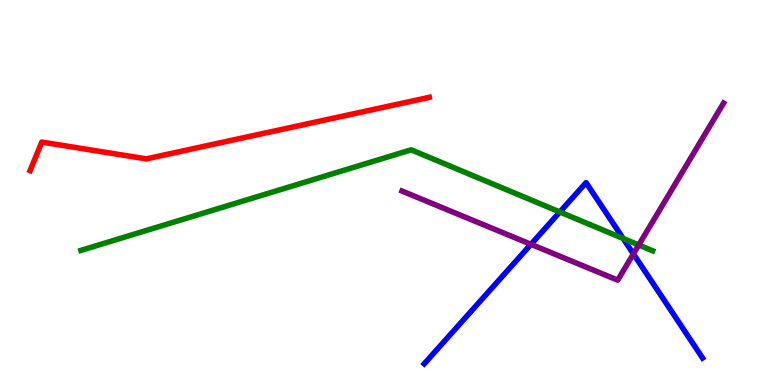[{'lines': ['blue', 'red'], 'intersections': []}, {'lines': ['green', 'red'], 'intersections': []}, {'lines': ['purple', 'red'], 'intersections': []}, {'lines': ['blue', 'green'], 'intersections': [{'x': 7.22, 'y': 4.49}, {'x': 8.04, 'y': 3.81}]}, {'lines': ['blue', 'purple'], 'intersections': [{'x': 6.85, 'y': 3.65}, {'x': 8.17, 'y': 3.41}]}, {'lines': ['green', 'purple'], 'intersections': [{'x': 8.24, 'y': 3.64}]}]